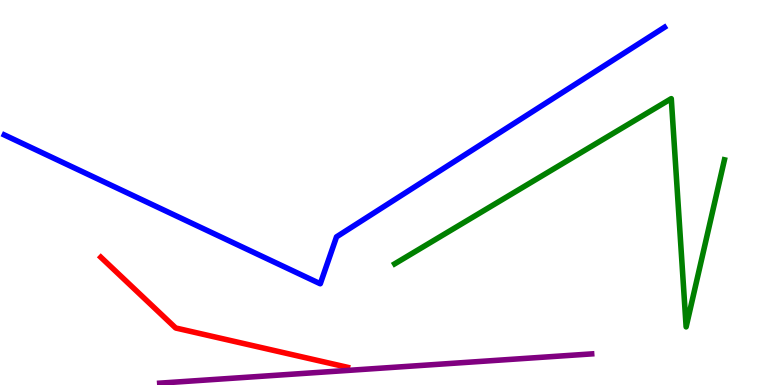[{'lines': ['blue', 'red'], 'intersections': []}, {'lines': ['green', 'red'], 'intersections': []}, {'lines': ['purple', 'red'], 'intersections': []}, {'lines': ['blue', 'green'], 'intersections': []}, {'lines': ['blue', 'purple'], 'intersections': []}, {'lines': ['green', 'purple'], 'intersections': []}]